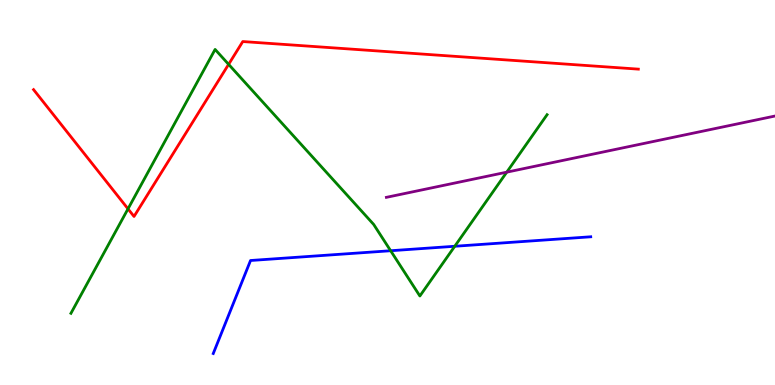[{'lines': ['blue', 'red'], 'intersections': []}, {'lines': ['green', 'red'], 'intersections': [{'x': 1.65, 'y': 4.58}, {'x': 2.95, 'y': 8.33}]}, {'lines': ['purple', 'red'], 'intersections': []}, {'lines': ['blue', 'green'], 'intersections': [{'x': 5.04, 'y': 3.49}, {'x': 5.87, 'y': 3.6}]}, {'lines': ['blue', 'purple'], 'intersections': []}, {'lines': ['green', 'purple'], 'intersections': [{'x': 6.54, 'y': 5.53}]}]